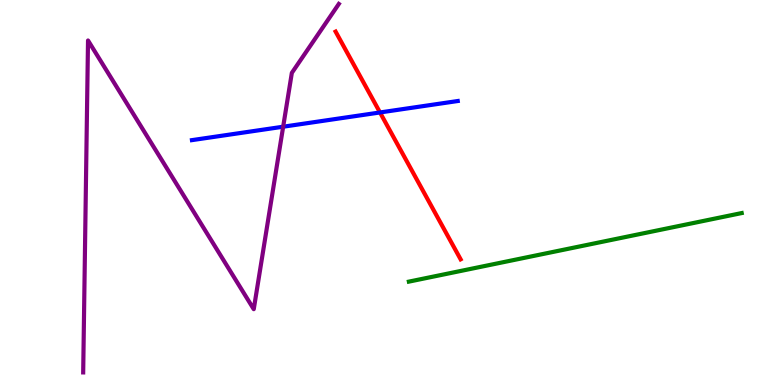[{'lines': ['blue', 'red'], 'intersections': [{'x': 4.9, 'y': 7.08}]}, {'lines': ['green', 'red'], 'intersections': []}, {'lines': ['purple', 'red'], 'intersections': []}, {'lines': ['blue', 'green'], 'intersections': []}, {'lines': ['blue', 'purple'], 'intersections': [{'x': 3.65, 'y': 6.71}]}, {'lines': ['green', 'purple'], 'intersections': []}]